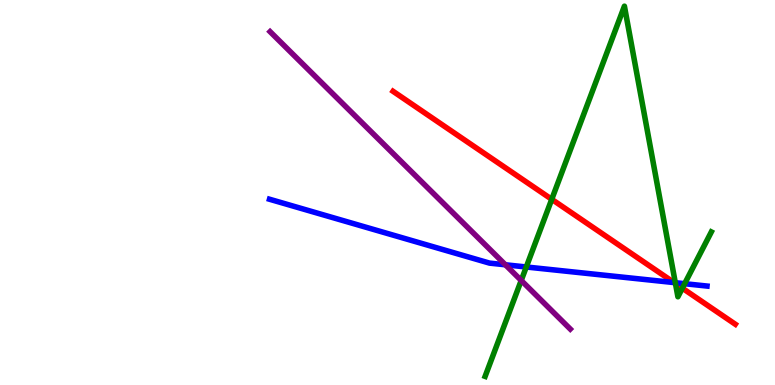[{'lines': ['blue', 'red'], 'intersections': [{'x': 8.7, 'y': 2.66}]}, {'lines': ['green', 'red'], 'intersections': [{'x': 7.12, 'y': 4.82}, {'x': 8.72, 'y': 2.64}, {'x': 8.8, 'y': 2.51}]}, {'lines': ['purple', 'red'], 'intersections': []}, {'lines': ['blue', 'green'], 'intersections': [{'x': 6.79, 'y': 3.07}, {'x': 8.71, 'y': 2.66}, {'x': 8.83, 'y': 2.63}]}, {'lines': ['blue', 'purple'], 'intersections': [{'x': 6.52, 'y': 3.12}]}, {'lines': ['green', 'purple'], 'intersections': [{'x': 6.73, 'y': 2.72}]}]